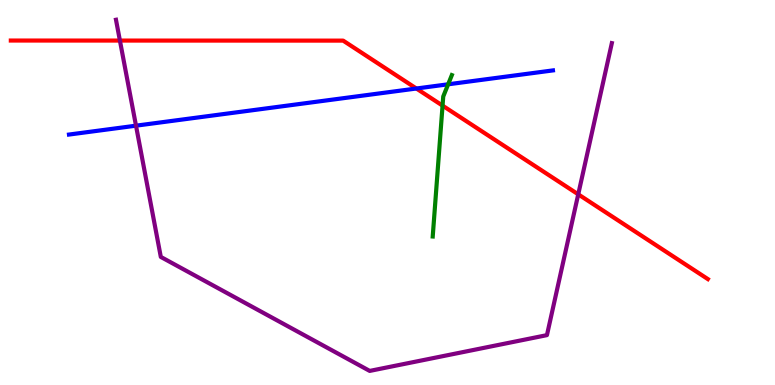[{'lines': ['blue', 'red'], 'intersections': [{'x': 5.37, 'y': 7.7}]}, {'lines': ['green', 'red'], 'intersections': [{'x': 5.71, 'y': 7.26}]}, {'lines': ['purple', 'red'], 'intersections': [{'x': 1.55, 'y': 8.95}, {'x': 7.46, 'y': 4.95}]}, {'lines': ['blue', 'green'], 'intersections': [{'x': 5.78, 'y': 7.81}]}, {'lines': ['blue', 'purple'], 'intersections': [{'x': 1.75, 'y': 6.74}]}, {'lines': ['green', 'purple'], 'intersections': []}]